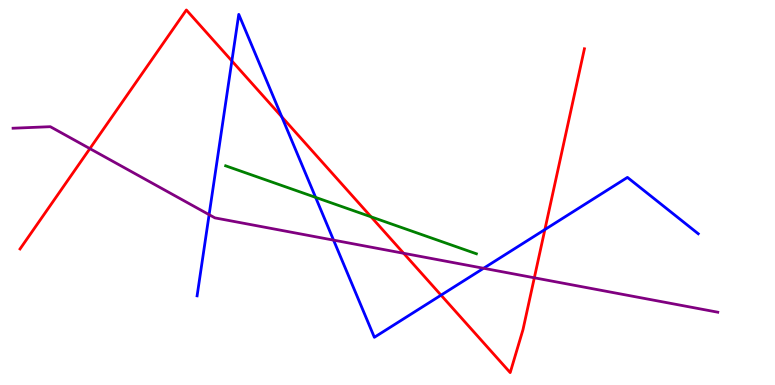[{'lines': ['blue', 'red'], 'intersections': [{'x': 2.99, 'y': 8.42}, {'x': 3.64, 'y': 6.97}, {'x': 5.69, 'y': 2.33}, {'x': 7.03, 'y': 4.04}]}, {'lines': ['green', 'red'], 'intersections': [{'x': 4.79, 'y': 4.37}]}, {'lines': ['purple', 'red'], 'intersections': [{'x': 1.16, 'y': 6.14}, {'x': 5.21, 'y': 3.42}, {'x': 6.89, 'y': 2.78}]}, {'lines': ['blue', 'green'], 'intersections': [{'x': 4.07, 'y': 4.87}]}, {'lines': ['blue', 'purple'], 'intersections': [{'x': 2.7, 'y': 4.42}, {'x': 4.3, 'y': 3.76}, {'x': 6.24, 'y': 3.03}]}, {'lines': ['green', 'purple'], 'intersections': []}]